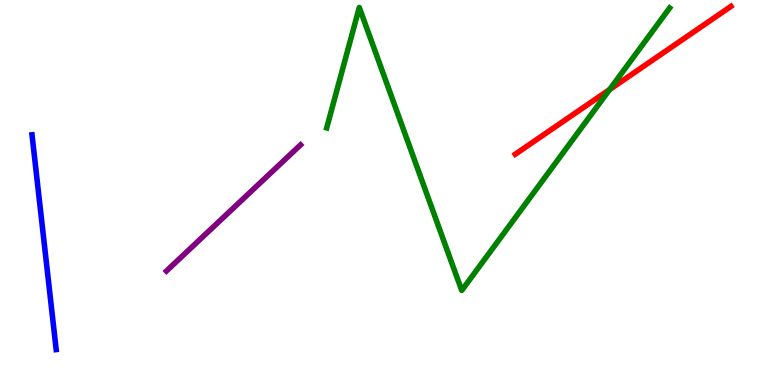[{'lines': ['blue', 'red'], 'intersections': []}, {'lines': ['green', 'red'], 'intersections': [{'x': 7.87, 'y': 7.67}]}, {'lines': ['purple', 'red'], 'intersections': []}, {'lines': ['blue', 'green'], 'intersections': []}, {'lines': ['blue', 'purple'], 'intersections': []}, {'lines': ['green', 'purple'], 'intersections': []}]